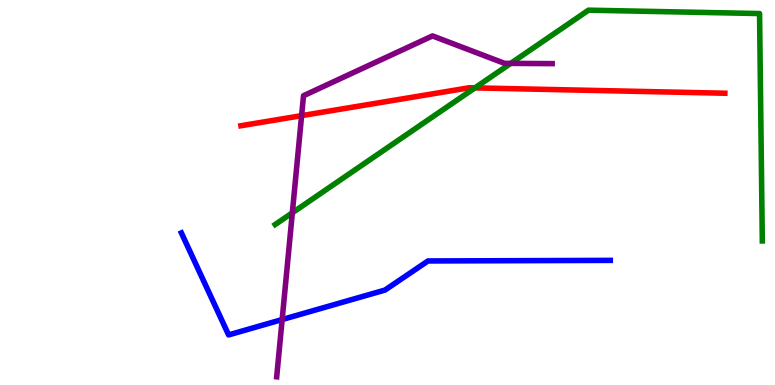[{'lines': ['blue', 'red'], 'intersections': []}, {'lines': ['green', 'red'], 'intersections': [{'x': 6.13, 'y': 7.72}]}, {'lines': ['purple', 'red'], 'intersections': [{'x': 3.89, 'y': 7.0}]}, {'lines': ['blue', 'green'], 'intersections': []}, {'lines': ['blue', 'purple'], 'intersections': [{'x': 3.64, 'y': 1.7}]}, {'lines': ['green', 'purple'], 'intersections': [{'x': 3.77, 'y': 4.47}, {'x': 6.59, 'y': 8.35}]}]